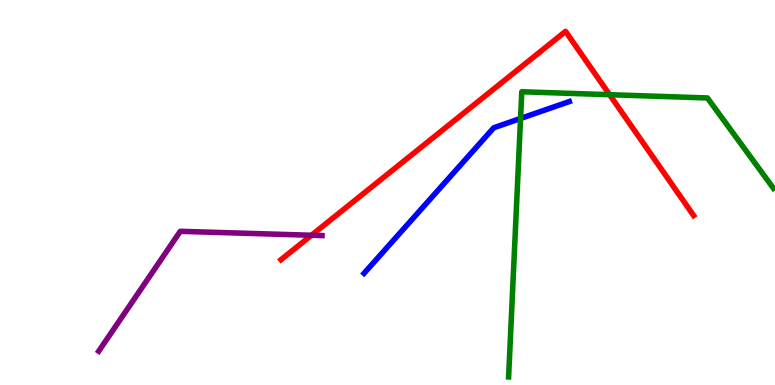[{'lines': ['blue', 'red'], 'intersections': []}, {'lines': ['green', 'red'], 'intersections': [{'x': 7.87, 'y': 7.54}]}, {'lines': ['purple', 'red'], 'intersections': [{'x': 4.02, 'y': 3.89}]}, {'lines': ['blue', 'green'], 'intersections': [{'x': 6.72, 'y': 6.92}]}, {'lines': ['blue', 'purple'], 'intersections': []}, {'lines': ['green', 'purple'], 'intersections': []}]